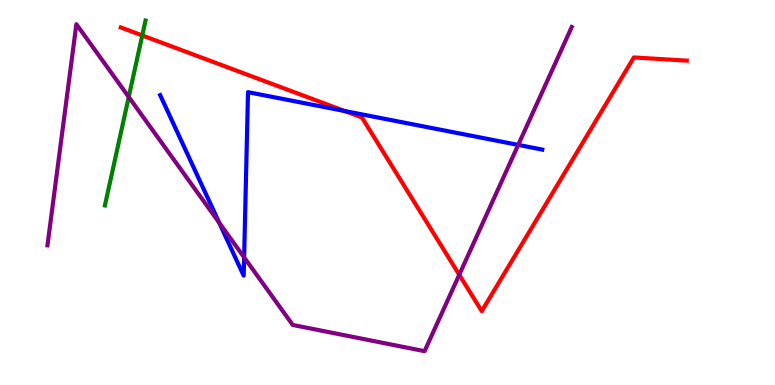[{'lines': ['blue', 'red'], 'intersections': [{'x': 4.45, 'y': 7.12}]}, {'lines': ['green', 'red'], 'intersections': [{'x': 1.84, 'y': 9.08}]}, {'lines': ['purple', 'red'], 'intersections': [{'x': 5.93, 'y': 2.86}]}, {'lines': ['blue', 'green'], 'intersections': []}, {'lines': ['blue', 'purple'], 'intersections': [{'x': 2.83, 'y': 4.21}, {'x': 3.15, 'y': 3.32}, {'x': 6.69, 'y': 6.24}]}, {'lines': ['green', 'purple'], 'intersections': [{'x': 1.66, 'y': 7.48}]}]